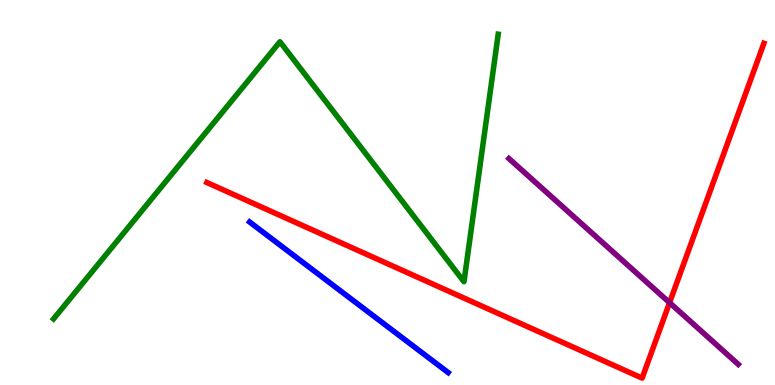[{'lines': ['blue', 'red'], 'intersections': []}, {'lines': ['green', 'red'], 'intersections': []}, {'lines': ['purple', 'red'], 'intersections': [{'x': 8.64, 'y': 2.14}]}, {'lines': ['blue', 'green'], 'intersections': []}, {'lines': ['blue', 'purple'], 'intersections': []}, {'lines': ['green', 'purple'], 'intersections': []}]